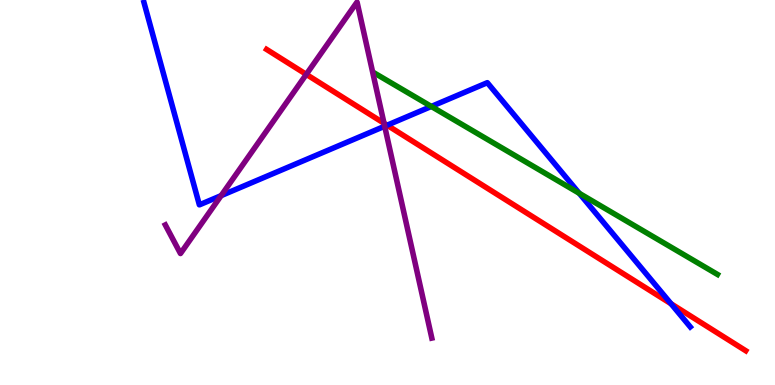[{'lines': ['blue', 'red'], 'intersections': [{'x': 5.0, 'y': 6.75}, {'x': 8.66, 'y': 2.11}]}, {'lines': ['green', 'red'], 'intersections': []}, {'lines': ['purple', 'red'], 'intersections': [{'x': 3.95, 'y': 8.07}, {'x': 4.96, 'y': 6.8}]}, {'lines': ['blue', 'green'], 'intersections': [{'x': 5.57, 'y': 7.24}, {'x': 7.47, 'y': 4.98}]}, {'lines': ['blue', 'purple'], 'intersections': [{'x': 2.85, 'y': 4.92}, {'x': 4.96, 'y': 6.72}]}, {'lines': ['green', 'purple'], 'intersections': []}]